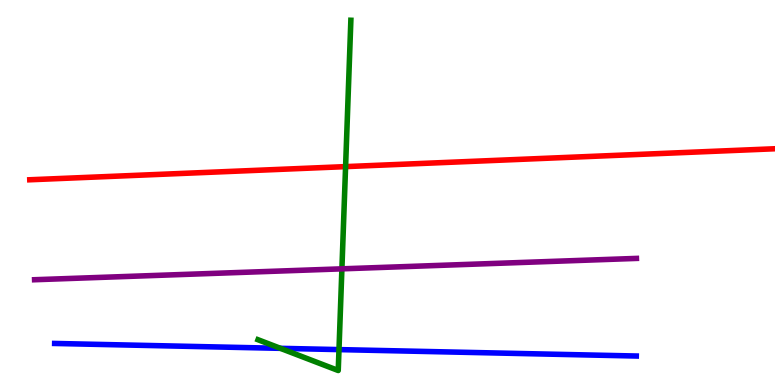[{'lines': ['blue', 'red'], 'intersections': []}, {'lines': ['green', 'red'], 'intersections': [{'x': 4.46, 'y': 5.67}]}, {'lines': ['purple', 'red'], 'intersections': []}, {'lines': ['blue', 'green'], 'intersections': [{'x': 3.62, 'y': 0.952}, {'x': 4.37, 'y': 0.92}]}, {'lines': ['blue', 'purple'], 'intersections': []}, {'lines': ['green', 'purple'], 'intersections': [{'x': 4.41, 'y': 3.02}]}]